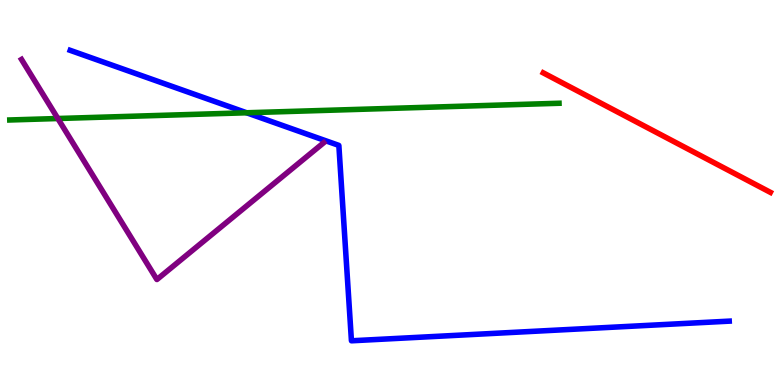[{'lines': ['blue', 'red'], 'intersections': []}, {'lines': ['green', 'red'], 'intersections': []}, {'lines': ['purple', 'red'], 'intersections': []}, {'lines': ['blue', 'green'], 'intersections': [{'x': 3.18, 'y': 7.07}]}, {'lines': ['blue', 'purple'], 'intersections': []}, {'lines': ['green', 'purple'], 'intersections': [{'x': 0.746, 'y': 6.92}]}]